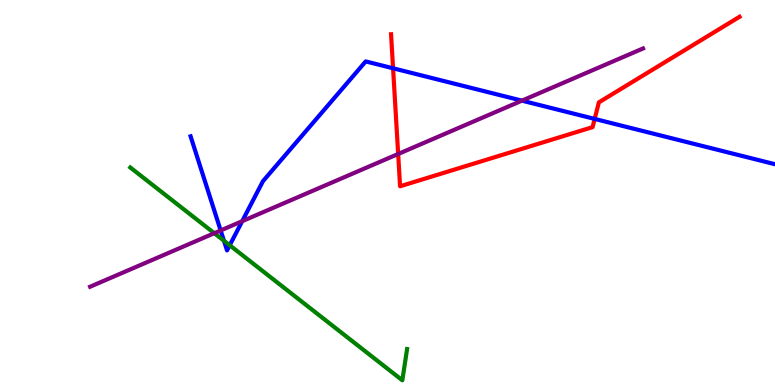[{'lines': ['blue', 'red'], 'intersections': [{'x': 5.07, 'y': 8.23}, {'x': 7.67, 'y': 6.91}]}, {'lines': ['green', 'red'], 'intersections': []}, {'lines': ['purple', 'red'], 'intersections': [{'x': 5.14, 'y': 6.0}]}, {'lines': ['blue', 'green'], 'intersections': [{'x': 2.89, 'y': 3.75}, {'x': 2.96, 'y': 3.63}]}, {'lines': ['blue', 'purple'], 'intersections': [{'x': 2.85, 'y': 4.01}, {'x': 3.13, 'y': 4.26}, {'x': 6.73, 'y': 7.39}]}, {'lines': ['green', 'purple'], 'intersections': [{'x': 2.77, 'y': 3.94}]}]